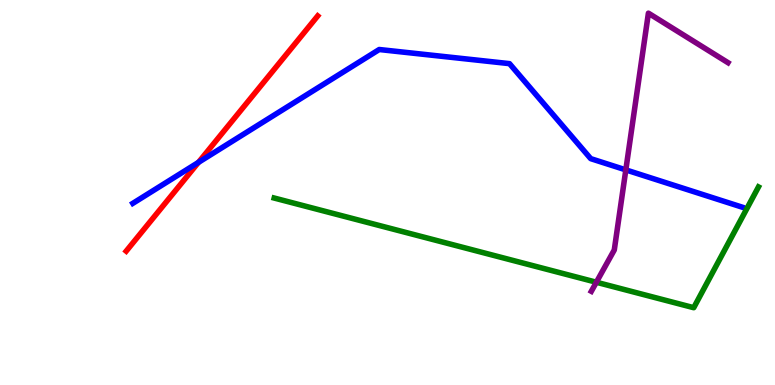[{'lines': ['blue', 'red'], 'intersections': [{'x': 2.56, 'y': 5.78}]}, {'lines': ['green', 'red'], 'intersections': []}, {'lines': ['purple', 'red'], 'intersections': []}, {'lines': ['blue', 'green'], 'intersections': []}, {'lines': ['blue', 'purple'], 'intersections': [{'x': 8.08, 'y': 5.59}]}, {'lines': ['green', 'purple'], 'intersections': [{'x': 7.7, 'y': 2.67}]}]